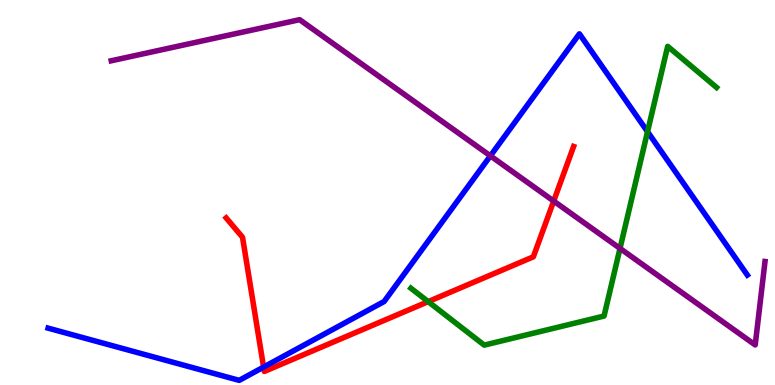[{'lines': ['blue', 'red'], 'intersections': [{'x': 3.4, 'y': 0.465}]}, {'lines': ['green', 'red'], 'intersections': [{'x': 5.52, 'y': 2.17}]}, {'lines': ['purple', 'red'], 'intersections': [{'x': 7.14, 'y': 4.78}]}, {'lines': ['blue', 'green'], 'intersections': [{'x': 8.36, 'y': 6.58}]}, {'lines': ['blue', 'purple'], 'intersections': [{'x': 6.33, 'y': 5.95}]}, {'lines': ['green', 'purple'], 'intersections': [{'x': 8.0, 'y': 3.55}]}]